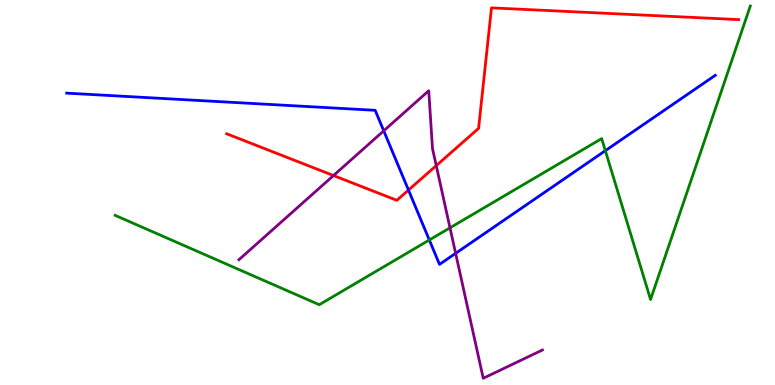[{'lines': ['blue', 'red'], 'intersections': [{'x': 5.27, 'y': 5.06}]}, {'lines': ['green', 'red'], 'intersections': []}, {'lines': ['purple', 'red'], 'intersections': [{'x': 4.3, 'y': 5.44}, {'x': 5.63, 'y': 5.7}]}, {'lines': ['blue', 'green'], 'intersections': [{'x': 5.54, 'y': 3.77}, {'x': 7.81, 'y': 6.09}]}, {'lines': ['blue', 'purple'], 'intersections': [{'x': 4.95, 'y': 6.6}, {'x': 5.88, 'y': 3.42}]}, {'lines': ['green', 'purple'], 'intersections': [{'x': 5.81, 'y': 4.08}]}]